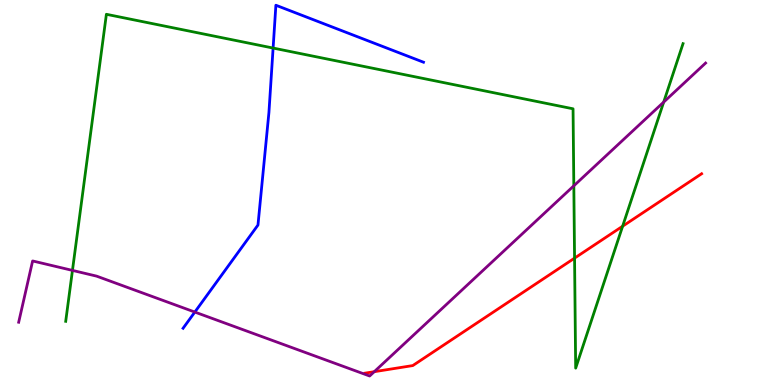[{'lines': ['blue', 'red'], 'intersections': []}, {'lines': ['green', 'red'], 'intersections': [{'x': 7.41, 'y': 3.3}, {'x': 8.03, 'y': 4.12}]}, {'lines': ['purple', 'red'], 'intersections': [{'x': 4.83, 'y': 0.346}]}, {'lines': ['blue', 'green'], 'intersections': [{'x': 3.52, 'y': 8.75}]}, {'lines': ['blue', 'purple'], 'intersections': [{'x': 2.51, 'y': 1.89}]}, {'lines': ['green', 'purple'], 'intersections': [{'x': 0.935, 'y': 2.98}, {'x': 7.4, 'y': 5.17}, {'x': 8.56, 'y': 7.35}]}]